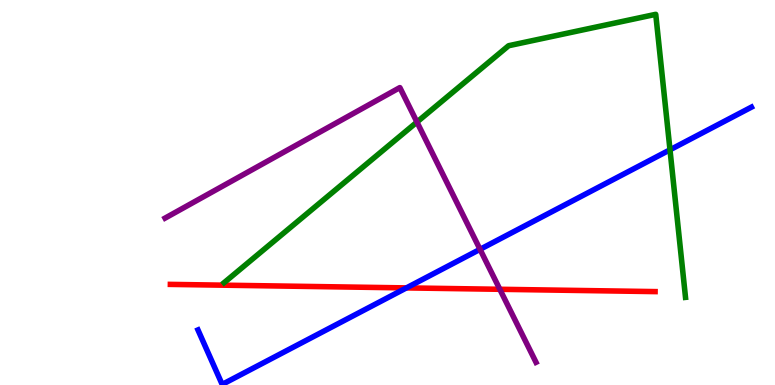[{'lines': ['blue', 'red'], 'intersections': [{'x': 5.24, 'y': 2.52}]}, {'lines': ['green', 'red'], 'intersections': []}, {'lines': ['purple', 'red'], 'intersections': [{'x': 6.45, 'y': 2.49}]}, {'lines': ['blue', 'green'], 'intersections': [{'x': 8.65, 'y': 6.11}]}, {'lines': ['blue', 'purple'], 'intersections': [{'x': 6.19, 'y': 3.52}]}, {'lines': ['green', 'purple'], 'intersections': [{'x': 5.38, 'y': 6.83}]}]